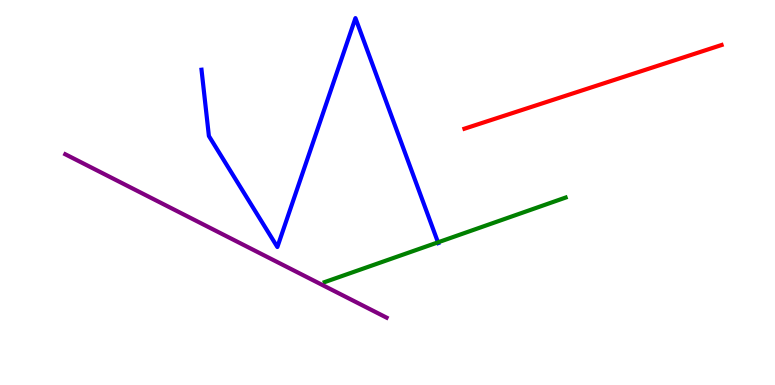[{'lines': ['blue', 'red'], 'intersections': []}, {'lines': ['green', 'red'], 'intersections': []}, {'lines': ['purple', 'red'], 'intersections': []}, {'lines': ['blue', 'green'], 'intersections': [{'x': 5.65, 'y': 3.71}]}, {'lines': ['blue', 'purple'], 'intersections': []}, {'lines': ['green', 'purple'], 'intersections': []}]